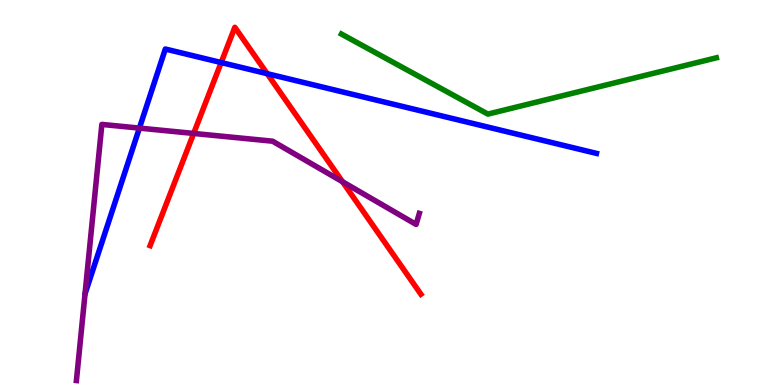[{'lines': ['blue', 'red'], 'intersections': [{'x': 2.85, 'y': 8.38}, {'x': 3.45, 'y': 8.09}]}, {'lines': ['green', 'red'], 'intersections': []}, {'lines': ['purple', 'red'], 'intersections': [{'x': 2.5, 'y': 6.53}, {'x': 4.42, 'y': 5.28}]}, {'lines': ['blue', 'green'], 'intersections': []}, {'lines': ['blue', 'purple'], 'intersections': [{'x': 1.8, 'y': 6.67}]}, {'lines': ['green', 'purple'], 'intersections': []}]